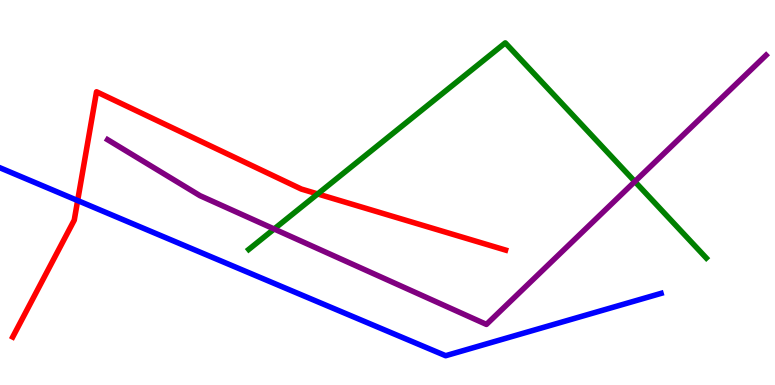[{'lines': ['blue', 'red'], 'intersections': [{'x': 1.0, 'y': 4.79}]}, {'lines': ['green', 'red'], 'intersections': [{'x': 4.1, 'y': 4.96}]}, {'lines': ['purple', 'red'], 'intersections': []}, {'lines': ['blue', 'green'], 'intersections': []}, {'lines': ['blue', 'purple'], 'intersections': []}, {'lines': ['green', 'purple'], 'intersections': [{'x': 3.54, 'y': 4.05}, {'x': 8.19, 'y': 5.28}]}]